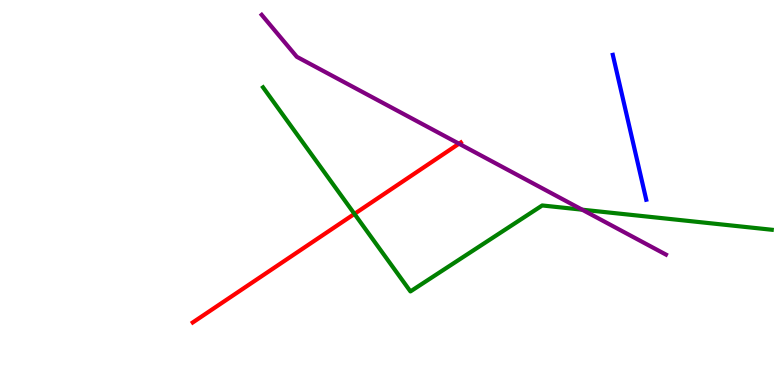[{'lines': ['blue', 'red'], 'intersections': []}, {'lines': ['green', 'red'], 'intersections': [{'x': 4.57, 'y': 4.44}]}, {'lines': ['purple', 'red'], 'intersections': [{'x': 5.92, 'y': 6.27}]}, {'lines': ['blue', 'green'], 'intersections': []}, {'lines': ['blue', 'purple'], 'intersections': []}, {'lines': ['green', 'purple'], 'intersections': [{'x': 7.51, 'y': 4.55}]}]